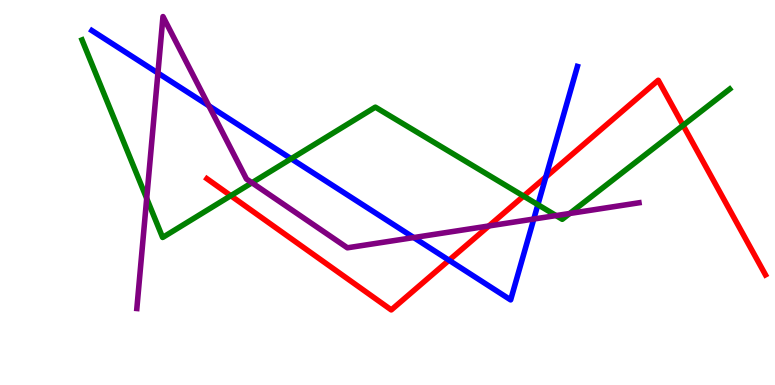[{'lines': ['blue', 'red'], 'intersections': [{'x': 5.79, 'y': 3.24}, {'x': 7.04, 'y': 5.4}]}, {'lines': ['green', 'red'], 'intersections': [{'x': 2.98, 'y': 4.92}, {'x': 6.76, 'y': 4.91}, {'x': 8.81, 'y': 6.74}]}, {'lines': ['purple', 'red'], 'intersections': [{'x': 6.31, 'y': 4.13}]}, {'lines': ['blue', 'green'], 'intersections': [{'x': 3.76, 'y': 5.88}, {'x': 6.94, 'y': 4.68}]}, {'lines': ['blue', 'purple'], 'intersections': [{'x': 2.04, 'y': 8.1}, {'x': 2.69, 'y': 7.25}, {'x': 5.34, 'y': 3.83}, {'x': 6.89, 'y': 4.31}]}, {'lines': ['green', 'purple'], 'intersections': [{'x': 1.89, 'y': 4.85}, {'x': 3.25, 'y': 5.25}, {'x': 7.18, 'y': 4.4}, {'x': 7.35, 'y': 4.46}]}]